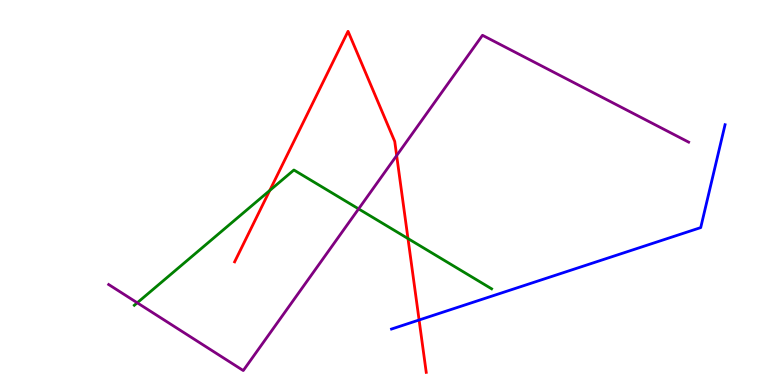[{'lines': ['blue', 'red'], 'intersections': [{'x': 5.41, 'y': 1.69}]}, {'lines': ['green', 'red'], 'intersections': [{'x': 3.48, 'y': 5.05}, {'x': 5.26, 'y': 3.8}]}, {'lines': ['purple', 'red'], 'intersections': [{'x': 5.12, 'y': 5.96}]}, {'lines': ['blue', 'green'], 'intersections': []}, {'lines': ['blue', 'purple'], 'intersections': []}, {'lines': ['green', 'purple'], 'intersections': [{'x': 1.77, 'y': 2.14}, {'x': 4.63, 'y': 4.57}]}]